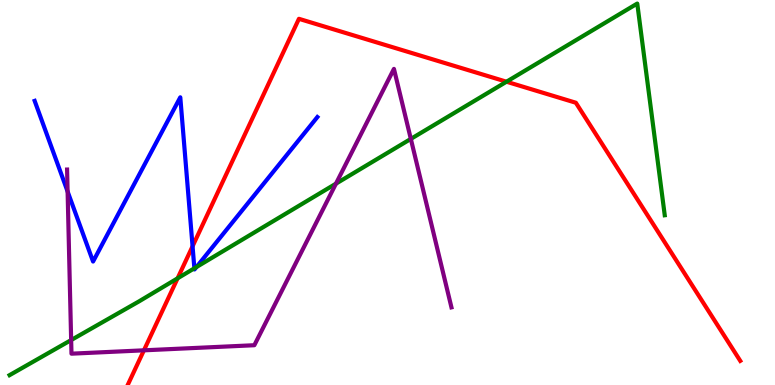[{'lines': ['blue', 'red'], 'intersections': [{'x': 2.48, 'y': 3.6}]}, {'lines': ['green', 'red'], 'intersections': [{'x': 2.29, 'y': 2.77}, {'x': 6.54, 'y': 7.88}]}, {'lines': ['purple', 'red'], 'intersections': [{'x': 1.86, 'y': 0.901}]}, {'lines': ['blue', 'green'], 'intersections': [{'x': 2.51, 'y': 3.03}, {'x': 2.53, 'y': 3.06}]}, {'lines': ['blue', 'purple'], 'intersections': [{'x': 0.872, 'y': 5.03}]}, {'lines': ['green', 'purple'], 'intersections': [{'x': 0.918, 'y': 1.17}, {'x': 4.33, 'y': 5.23}, {'x': 5.3, 'y': 6.39}]}]